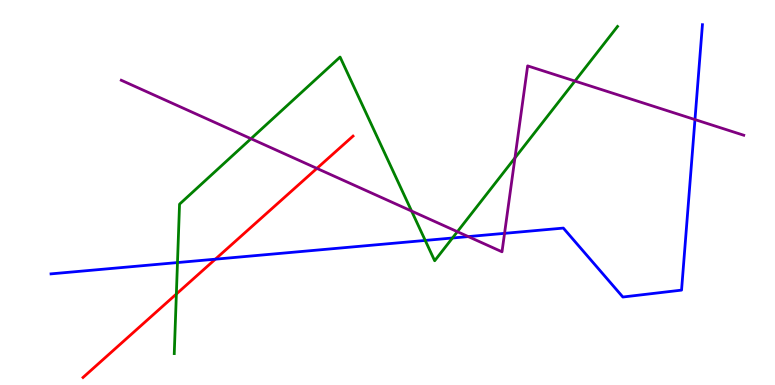[{'lines': ['blue', 'red'], 'intersections': [{'x': 2.78, 'y': 3.27}]}, {'lines': ['green', 'red'], 'intersections': [{'x': 2.28, 'y': 2.36}]}, {'lines': ['purple', 'red'], 'intersections': [{'x': 4.09, 'y': 5.63}]}, {'lines': ['blue', 'green'], 'intersections': [{'x': 2.29, 'y': 3.18}, {'x': 5.49, 'y': 3.75}, {'x': 5.84, 'y': 3.82}]}, {'lines': ['blue', 'purple'], 'intersections': [{'x': 6.04, 'y': 3.85}, {'x': 6.51, 'y': 3.94}, {'x': 8.97, 'y': 6.89}]}, {'lines': ['green', 'purple'], 'intersections': [{'x': 3.24, 'y': 6.4}, {'x': 5.31, 'y': 4.52}, {'x': 5.9, 'y': 3.98}, {'x': 6.64, 'y': 5.9}, {'x': 7.42, 'y': 7.89}]}]